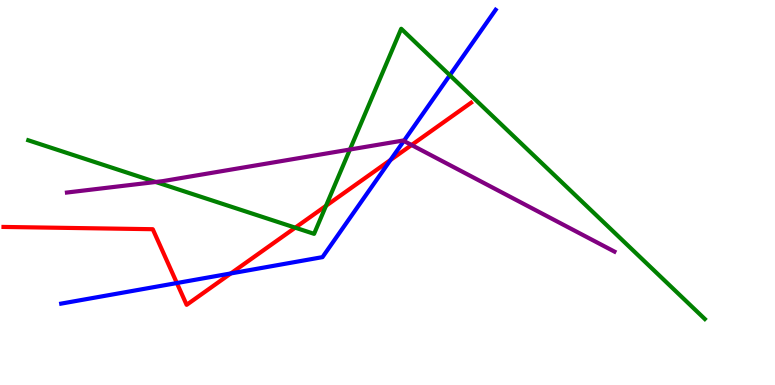[{'lines': ['blue', 'red'], 'intersections': [{'x': 2.28, 'y': 2.65}, {'x': 2.98, 'y': 2.9}, {'x': 5.04, 'y': 5.84}]}, {'lines': ['green', 'red'], 'intersections': [{'x': 3.81, 'y': 4.09}, {'x': 4.21, 'y': 4.65}]}, {'lines': ['purple', 'red'], 'intersections': [{'x': 5.31, 'y': 6.23}]}, {'lines': ['blue', 'green'], 'intersections': [{'x': 5.8, 'y': 8.05}]}, {'lines': ['blue', 'purple'], 'intersections': [{'x': 5.21, 'y': 6.34}]}, {'lines': ['green', 'purple'], 'intersections': [{'x': 2.01, 'y': 5.27}, {'x': 4.51, 'y': 6.12}]}]